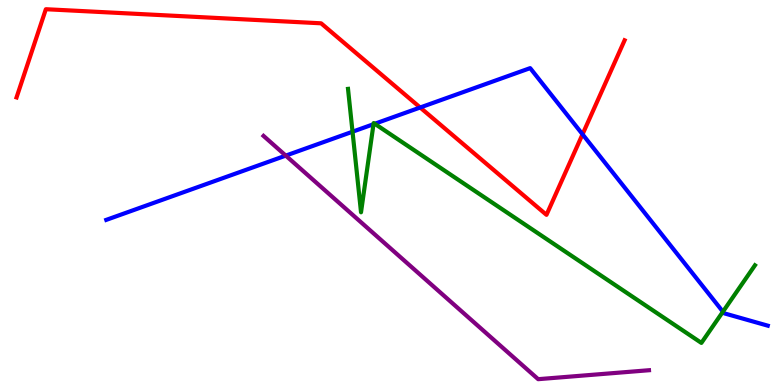[{'lines': ['blue', 'red'], 'intersections': [{'x': 5.42, 'y': 7.21}, {'x': 7.52, 'y': 6.51}]}, {'lines': ['green', 'red'], 'intersections': []}, {'lines': ['purple', 'red'], 'intersections': []}, {'lines': ['blue', 'green'], 'intersections': [{'x': 4.55, 'y': 6.58}, {'x': 4.82, 'y': 6.77}, {'x': 4.84, 'y': 6.79}, {'x': 9.33, 'y': 1.9}]}, {'lines': ['blue', 'purple'], 'intersections': [{'x': 3.69, 'y': 5.96}]}, {'lines': ['green', 'purple'], 'intersections': []}]